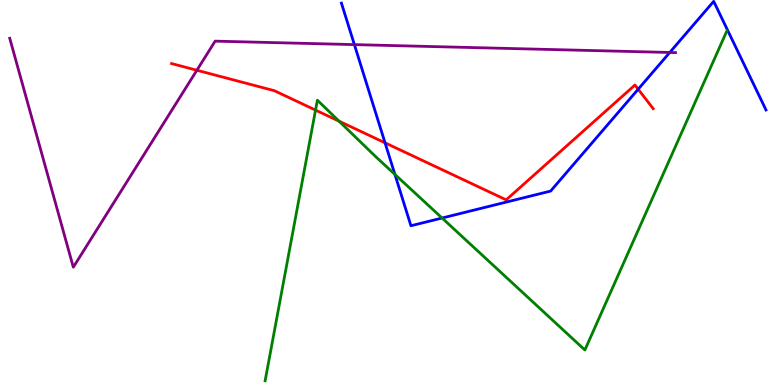[{'lines': ['blue', 'red'], 'intersections': [{'x': 4.97, 'y': 6.29}, {'x': 8.23, 'y': 7.68}]}, {'lines': ['green', 'red'], 'intersections': [{'x': 4.07, 'y': 7.14}, {'x': 4.37, 'y': 6.85}]}, {'lines': ['purple', 'red'], 'intersections': [{'x': 2.54, 'y': 8.18}]}, {'lines': ['blue', 'green'], 'intersections': [{'x': 5.1, 'y': 5.47}, {'x': 5.7, 'y': 4.34}]}, {'lines': ['blue', 'purple'], 'intersections': [{'x': 4.57, 'y': 8.84}, {'x': 8.64, 'y': 8.64}]}, {'lines': ['green', 'purple'], 'intersections': []}]